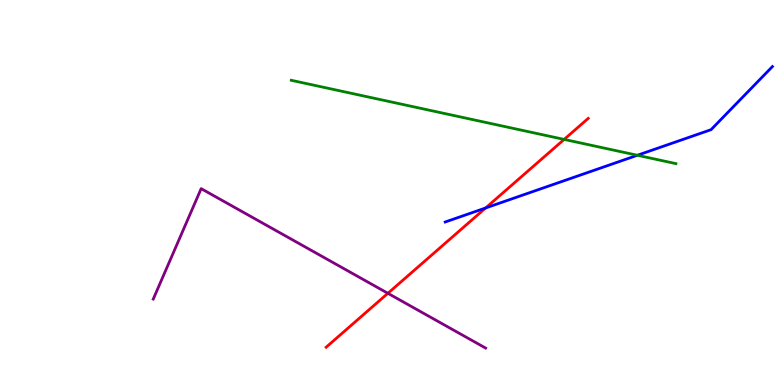[{'lines': ['blue', 'red'], 'intersections': [{'x': 6.27, 'y': 4.6}]}, {'lines': ['green', 'red'], 'intersections': [{'x': 7.28, 'y': 6.38}]}, {'lines': ['purple', 'red'], 'intersections': [{'x': 5.01, 'y': 2.38}]}, {'lines': ['blue', 'green'], 'intersections': [{'x': 8.22, 'y': 5.97}]}, {'lines': ['blue', 'purple'], 'intersections': []}, {'lines': ['green', 'purple'], 'intersections': []}]